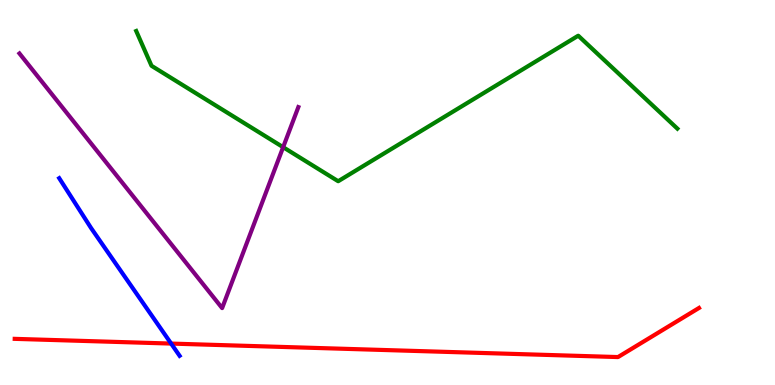[{'lines': ['blue', 'red'], 'intersections': [{'x': 2.21, 'y': 1.08}]}, {'lines': ['green', 'red'], 'intersections': []}, {'lines': ['purple', 'red'], 'intersections': []}, {'lines': ['blue', 'green'], 'intersections': []}, {'lines': ['blue', 'purple'], 'intersections': []}, {'lines': ['green', 'purple'], 'intersections': [{'x': 3.65, 'y': 6.18}]}]